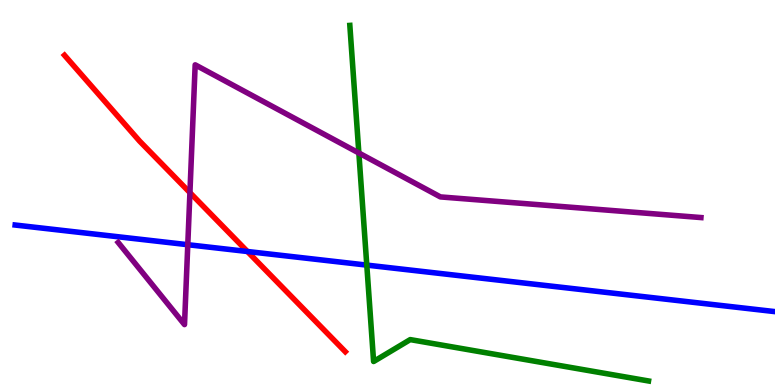[{'lines': ['blue', 'red'], 'intersections': [{'x': 3.19, 'y': 3.47}]}, {'lines': ['green', 'red'], 'intersections': []}, {'lines': ['purple', 'red'], 'intersections': [{'x': 2.45, 'y': 5.0}]}, {'lines': ['blue', 'green'], 'intersections': [{'x': 4.73, 'y': 3.11}]}, {'lines': ['blue', 'purple'], 'intersections': [{'x': 2.42, 'y': 3.64}]}, {'lines': ['green', 'purple'], 'intersections': [{'x': 4.63, 'y': 6.03}]}]